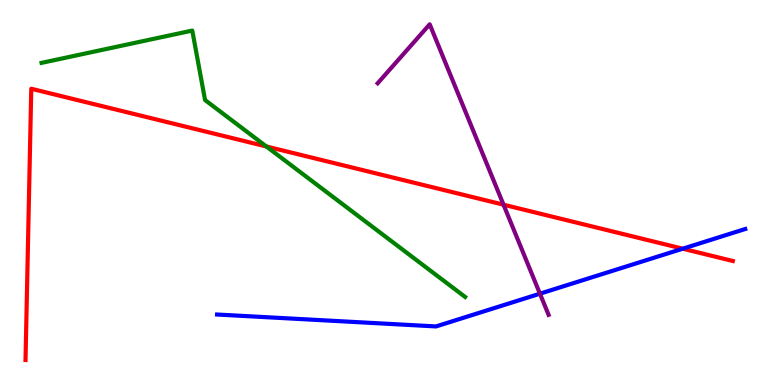[{'lines': ['blue', 'red'], 'intersections': [{'x': 8.81, 'y': 3.54}]}, {'lines': ['green', 'red'], 'intersections': [{'x': 3.44, 'y': 6.2}]}, {'lines': ['purple', 'red'], 'intersections': [{'x': 6.5, 'y': 4.68}]}, {'lines': ['blue', 'green'], 'intersections': []}, {'lines': ['blue', 'purple'], 'intersections': [{'x': 6.97, 'y': 2.37}]}, {'lines': ['green', 'purple'], 'intersections': []}]